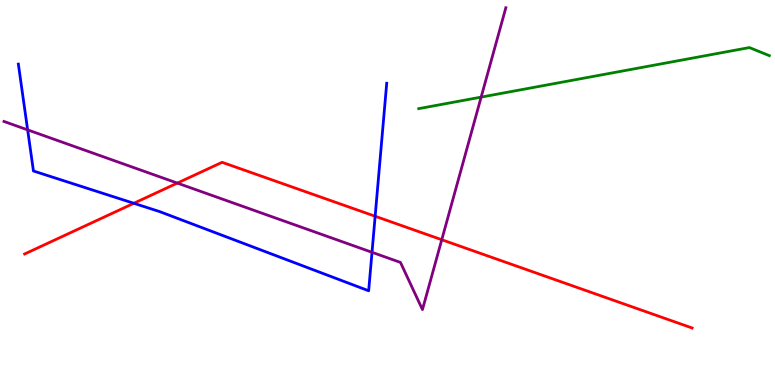[{'lines': ['blue', 'red'], 'intersections': [{'x': 1.73, 'y': 4.72}, {'x': 4.84, 'y': 4.38}]}, {'lines': ['green', 'red'], 'intersections': []}, {'lines': ['purple', 'red'], 'intersections': [{'x': 2.29, 'y': 5.24}, {'x': 5.7, 'y': 3.77}]}, {'lines': ['blue', 'green'], 'intersections': []}, {'lines': ['blue', 'purple'], 'intersections': [{'x': 0.357, 'y': 6.63}, {'x': 4.8, 'y': 3.45}]}, {'lines': ['green', 'purple'], 'intersections': [{'x': 6.21, 'y': 7.48}]}]